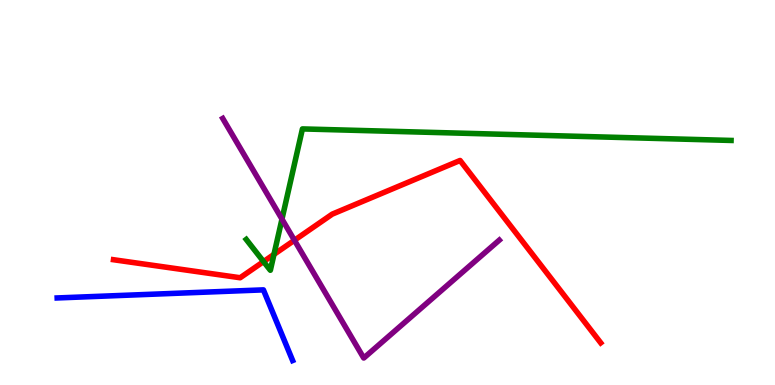[{'lines': ['blue', 'red'], 'intersections': []}, {'lines': ['green', 'red'], 'intersections': [{'x': 3.4, 'y': 3.21}, {'x': 3.54, 'y': 3.39}]}, {'lines': ['purple', 'red'], 'intersections': [{'x': 3.8, 'y': 3.76}]}, {'lines': ['blue', 'green'], 'intersections': []}, {'lines': ['blue', 'purple'], 'intersections': []}, {'lines': ['green', 'purple'], 'intersections': [{'x': 3.64, 'y': 4.31}]}]